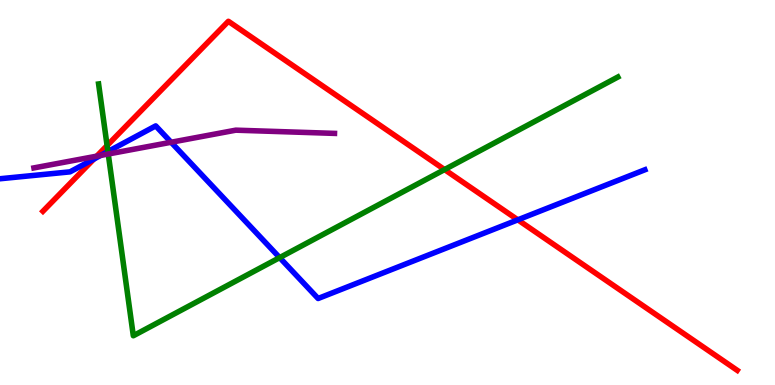[{'lines': ['blue', 'red'], 'intersections': [{'x': 1.21, 'y': 5.87}, {'x': 6.68, 'y': 4.29}]}, {'lines': ['green', 'red'], 'intersections': [{'x': 1.38, 'y': 6.22}, {'x': 5.74, 'y': 5.6}]}, {'lines': ['purple', 'red'], 'intersections': [{'x': 1.25, 'y': 5.94}]}, {'lines': ['blue', 'green'], 'intersections': [{'x': 1.39, 'y': 6.06}, {'x': 3.61, 'y': 3.31}]}, {'lines': ['blue', 'purple'], 'intersections': [{'x': 1.3, 'y': 5.96}, {'x': 2.21, 'y': 6.31}]}, {'lines': ['green', 'purple'], 'intersections': [{'x': 1.4, 'y': 6.0}]}]